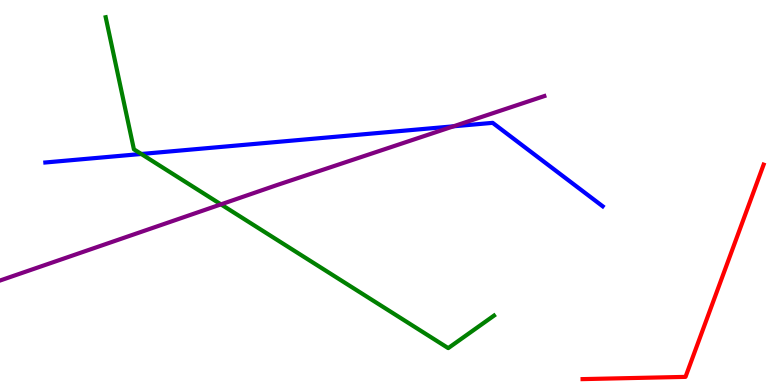[{'lines': ['blue', 'red'], 'intersections': []}, {'lines': ['green', 'red'], 'intersections': []}, {'lines': ['purple', 'red'], 'intersections': []}, {'lines': ['blue', 'green'], 'intersections': [{'x': 1.82, 'y': 6.0}]}, {'lines': ['blue', 'purple'], 'intersections': [{'x': 5.85, 'y': 6.72}]}, {'lines': ['green', 'purple'], 'intersections': [{'x': 2.85, 'y': 4.69}]}]